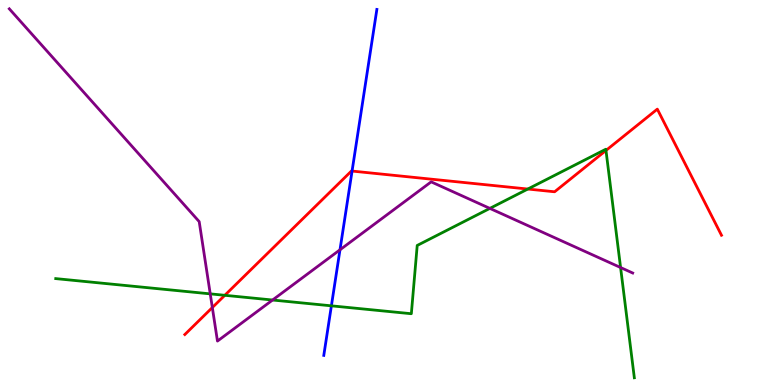[{'lines': ['blue', 'red'], 'intersections': [{'x': 4.54, 'y': 5.56}]}, {'lines': ['green', 'red'], 'intersections': [{'x': 2.9, 'y': 2.33}, {'x': 6.81, 'y': 5.09}, {'x': 7.82, 'y': 6.09}]}, {'lines': ['purple', 'red'], 'intersections': [{'x': 2.74, 'y': 2.01}]}, {'lines': ['blue', 'green'], 'intersections': [{'x': 4.28, 'y': 2.06}]}, {'lines': ['blue', 'purple'], 'intersections': [{'x': 4.39, 'y': 3.51}]}, {'lines': ['green', 'purple'], 'intersections': [{'x': 2.71, 'y': 2.37}, {'x': 3.52, 'y': 2.21}, {'x': 6.32, 'y': 4.59}, {'x': 8.01, 'y': 3.05}]}]